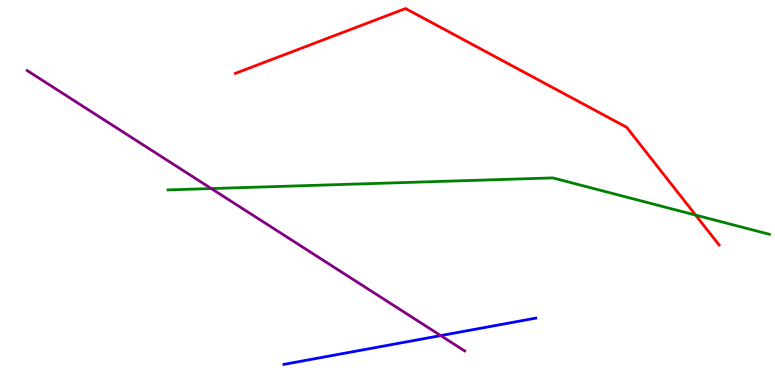[{'lines': ['blue', 'red'], 'intersections': []}, {'lines': ['green', 'red'], 'intersections': [{'x': 8.98, 'y': 4.41}]}, {'lines': ['purple', 'red'], 'intersections': []}, {'lines': ['blue', 'green'], 'intersections': []}, {'lines': ['blue', 'purple'], 'intersections': [{'x': 5.69, 'y': 1.28}]}, {'lines': ['green', 'purple'], 'intersections': [{'x': 2.73, 'y': 5.1}]}]